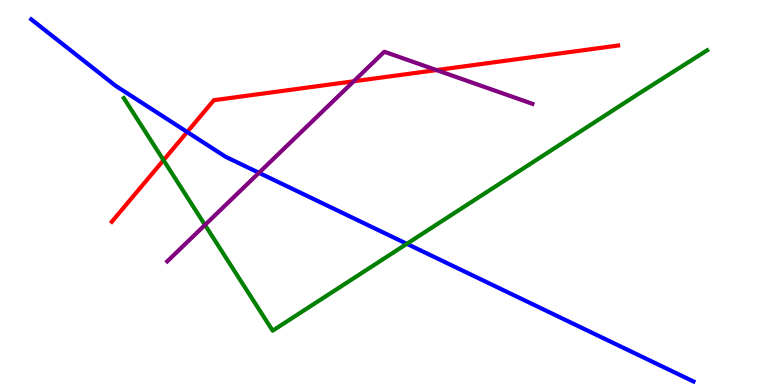[{'lines': ['blue', 'red'], 'intersections': [{'x': 2.42, 'y': 6.57}]}, {'lines': ['green', 'red'], 'intersections': [{'x': 2.11, 'y': 5.84}]}, {'lines': ['purple', 'red'], 'intersections': [{'x': 4.56, 'y': 7.89}, {'x': 5.63, 'y': 8.18}]}, {'lines': ['blue', 'green'], 'intersections': [{'x': 5.25, 'y': 3.67}]}, {'lines': ['blue', 'purple'], 'intersections': [{'x': 3.34, 'y': 5.51}]}, {'lines': ['green', 'purple'], 'intersections': [{'x': 2.64, 'y': 4.16}]}]